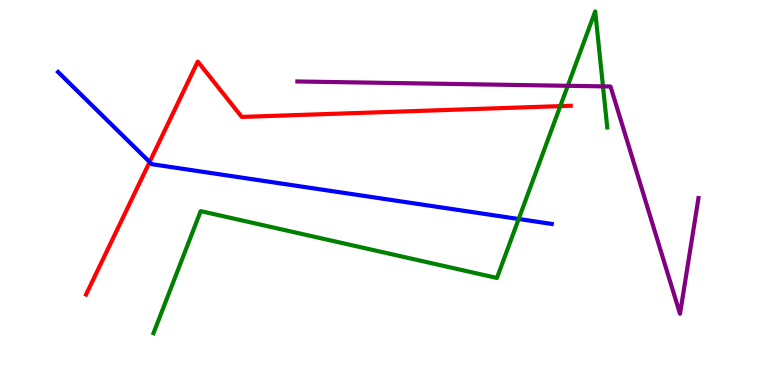[{'lines': ['blue', 'red'], 'intersections': [{'x': 1.93, 'y': 5.79}]}, {'lines': ['green', 'red'], 'intersections': [{'x': 7.23, 'y': 7.24}]}, {'lines': ['purple', 'red'], 'intersections': []}, {'lines': ['blue', 'green'], 'intersections': [{'x': 6.69, 'y': 4.31}]}, {'lines': ['blue', 'purple'], 'intersections': []}, {'lines': ['green', 'purple'], 'intersections': [{'x': 7.33, 'y': 7.77}, {'x': 7.78, 'y': 7.76}]}]